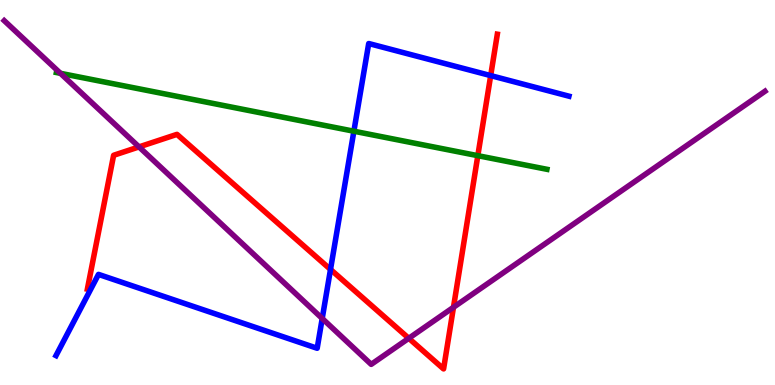[{'lines': ['blue', 'red'], 'intersections': [{'x': 4.26, 'y': 3.0}, {'x': 6.33, 'y': 8.04}]}, {'lines': ['green', 'red'], 'intersections': [{'x': 6.17, 'y': 5.96}]}, {'lines': ['purple', 'red'], 'intersections': [{'x': 1.79, 'y': 6.18}, {'x': 5.27, 'y': 1.21}, {'x': 5.85, 'y': 2.02}]}, {'lines': ['blue', 'green'], 'intersections': [{'x': 4.57, 'y': 6.59}]}, {'lines': ['blue', 'purple'], 'intersections': [{'x': 4.16, 'y': 1.73}]}, {'lines': ['green', 'purple'], 'intersections': [{'x': 0.78, 'y': 8.1}]}]